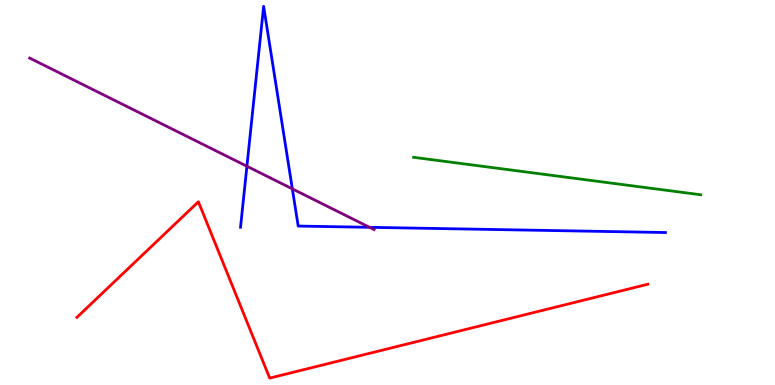[{'lines': ['blue', 'red'], 'intersections': []}, {'lines': ['green', 'red'], 'intersections': []}, {'lines': ['purple', 'red'], 'intersections': []}, {'lines': ['blue', 'green'], 'intersections': []}, {'lines': ['blue', 'purple'], 'intersections': [{'x': 3.19, 'y': 5.68}, {'x': 3.77, 'y': 5.09}, {'x': 4.77, 'y': 4.1}]}, {'lines': ['green', 'purple'], 'intersections': []}]